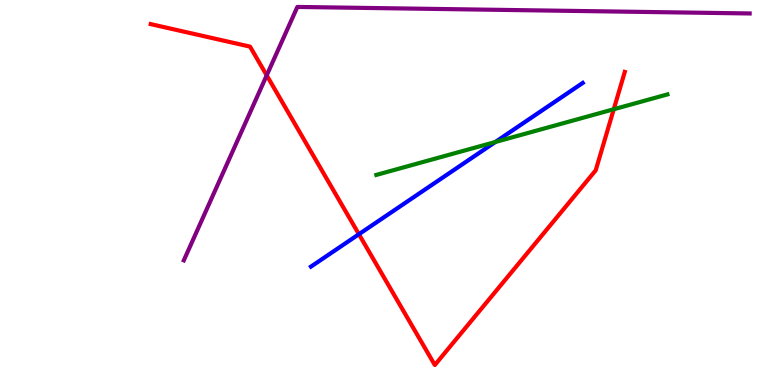[{'lines': ['blue', 'red'], 'intersections': [{'x': 4.63, 'y': 3.92}]}, {'lines': ['green', 'red'], 'intersections': [{'x': 7.92, 'y': 7.16}]}, {'lines': ['purple', 'red'], 'intersections': [{'x': 3.44, 'y': 8.04}]}, {'lines': ['blue', 'green'], 'intersections': [{'x': 6.39, 'y': 6.31}]}, {'lines': ['blue', 'purple'], 'intersections': []}, {'lines': ['green', 'purple'], 'intersections': []}]